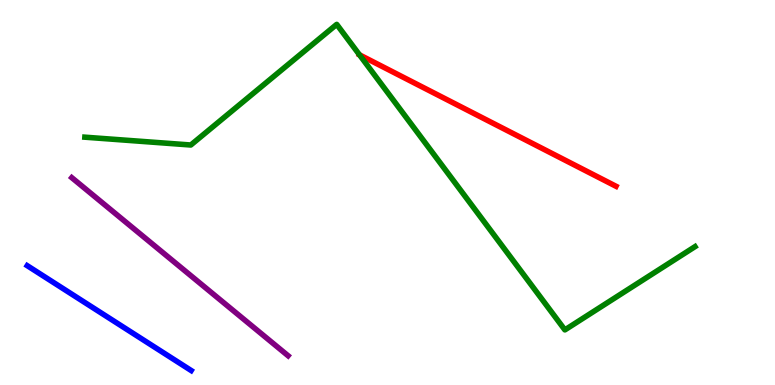[{'lines': ['blue', 'red'], 'intersections': []}, {'lines': ['green', 'red'], 'intersections': []}, {'lines': ['purple', 'red'], 'intersections': []}, {'lines': ['blue', 'green'], 'intersections': []}, {'lines': ['blue', 'purple'], 'intersections': []}, {'lines': ['green', 'purple'], 'intersections': []}]